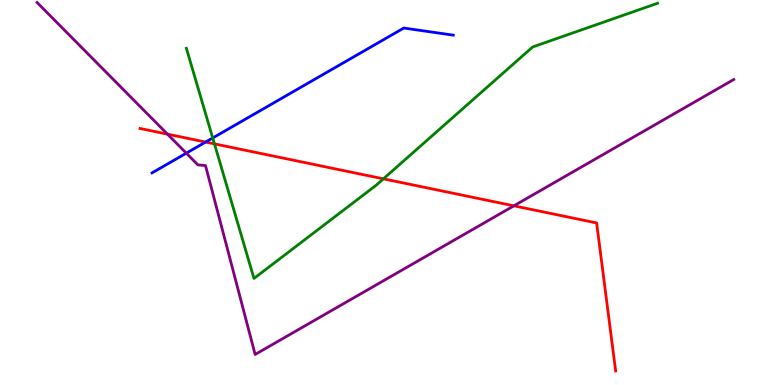[{'lines': ['blue', 'red'], 'intersections': [{'x': 2.65, 'y': 6.31}]}, {'lines': ['green', 'red'], 'intersections': [{'x': 2.77, 'y': 6.26}, {'x': 4.95, 'y': 5.36}]}, {'lines': ['purple', 'red'], 'intersections': [{'x': 2.16, 'y': 6.52}, {'x': 6.63, 'y': 4.65}]}, {'lines': ['blue', 'green'], 'intersections': [{'x': 2.74, 'y': 6.42}]}, {'lines': ['blue', 'purple'], 'intersections': [{'x': 2.4, 'y': 6.02}]}, {'lines': ['green', 'purple'], 'intersections': []}]